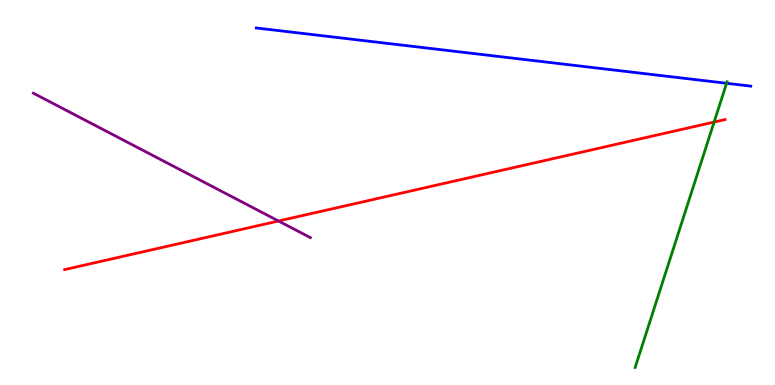[{'lines': ['blue', 'red'], 'intersections': []}, {'lines': ['green', 'red'], 'intersections': [{'x': 9.21, 'y': 6.83}]}, {'lines': ['purple', 'red'], 'intersections': [{'x': 3.59, 'y': 4.26}]}, {'lines': ['blue', 'green'], 'intersections': [{'x': 9.38, 'y': 7.84}]}, {'lines': ['blue', 'purple'], 'intersections': []}, {'lines': ['green', 'purple'], 'intersections': []}]